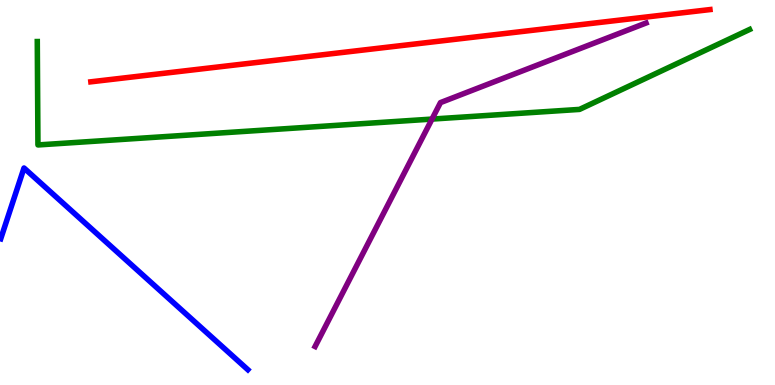[{'lines': ['blue', 'red'], 'intersections': []}, {'lines': ['green', 'red'], 'intersections': []}, {'lines': ['purple', 'red'], 'intersections': []}, {'lines': ['blue', 'green'], 'intersections': []}, {'lines': ['blue', 'purple'], 'intersections': []}, {'lines': ['green', 'purple'], 'intersections': [{'x': 5.57, 'y': 6.91}]}]